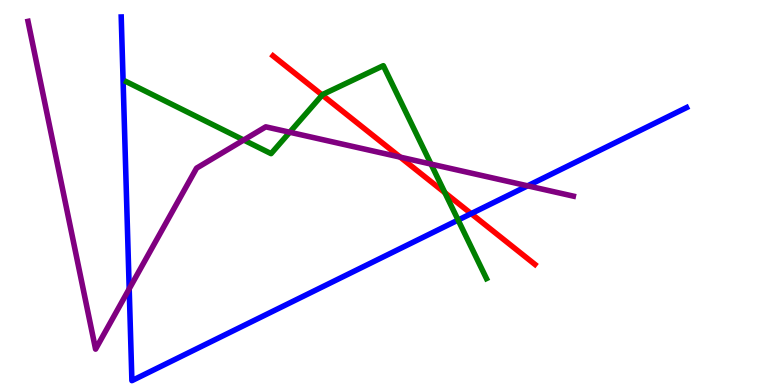[{'lines': ['blue', 'red'], 'intersections': [{'x': 6.08, 'y': 4.45}]}, {'lines': ['green', 'red'], 'intersections': [{'x': 4.16, 'y': 7.53}, {'x': 5.74, 'y': 5.0}]}, {'lines': ['purple', 'red'], 'intersections': [{'x': 5.16, 'y': 5.92}]}, {'lines': ['blue', 'green'], 'intersections': [{'x': 5.91, 'y': 4.28}]}, {'lines': ['blue', 'purple'], 'intersections': [{'x': 1.67, 'y': 2.5}, {'x': 6.81, 'y': 5.17}]}, {'lines': ['green', 'purple'], 'intersections': [{'x': 3.14, 'y': 6.36}, {'x': 3.74, 'y': 6.57}, {'x': 5.56, 'y': 5.74}]}]